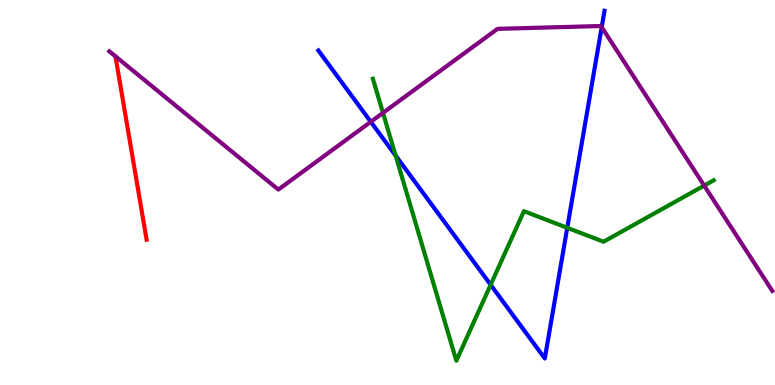[{'lines': ['blue', 'red'], 'intersections': []}, {'lines': ['green', 'red'], 'intersections': []}, {'lines': ['purple', 'red'], 'intersections': []}, {'lines': ['blue', 'green'], 'intersections': [{'x': 5.1, 'y': 5.96}, {'x': 6.33, 'y': 2.6}, {'x': 7.32, 'y': 4.08}]}, {'lines': ['blue', 'purple'], 'intersections': [{'x': 4.78, 'y': 6.84}, {'x': 7.76, 'y': 9.29}]}, {'lines': ['green', 'purple'], 'intersections': [{'x': 4.94, 'y': 7.07}, {'x': 9.09, 'y': 5.18}]}]